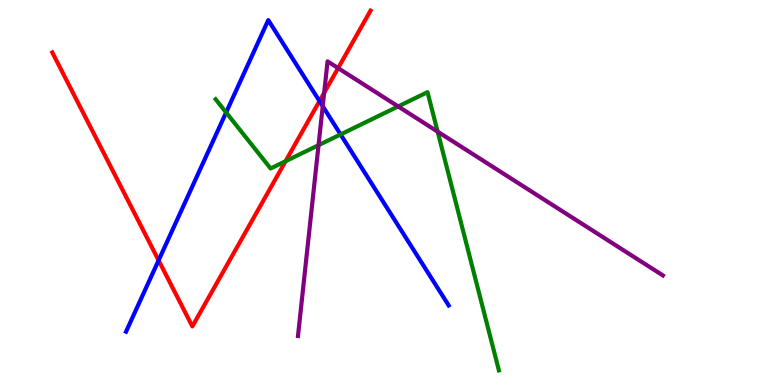[{'lines': ['blue', 'red'], 'intersections': [{'x': 2.05, 'y': 3.24}, {'x': 4.12, 'y': 7.37}]}, {'lines': ['green', 'red'], 'intersections': [{'x': 3.68, 'y': 5.81}]}, {'lines': ['purple', 'red'], 'intersections': [{'x': 4.18, 'y': 7.59}, {'x': 4.36, 'y': 8.23}]}, {'lines': ['blue', 'green'], 'intersections': [{'x': 2.92, 'y': 7.08}, {'x': 4.39, 'y': 6.51}]}, {'lines': ['blue', 'purple'], 'intersections': [{'x': 4.16, 'y': 7.24}]}, {'lines': ['green', 'purple'], 'intersections': [{'x': 4.11, 'y': 6.23}, {'x': 5.14, 'y': 7.24}, {'x': 5.65, 'y': 6.58}]}]